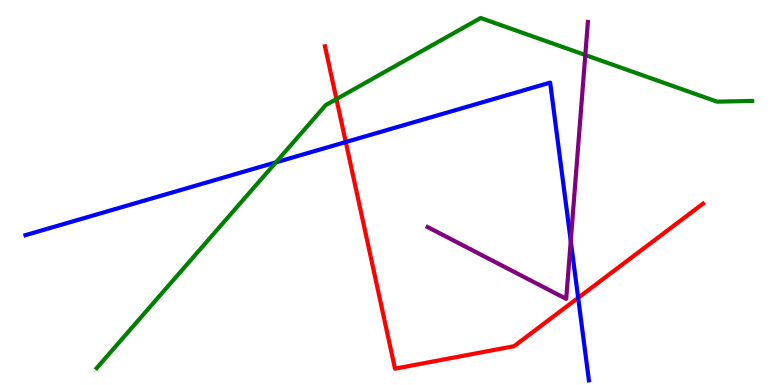[{'lines': ['blue', 'red'], 'intersections': [{'x': 4.46, 'y': 6.31}, {'x': 7.46, 'y': 2.26}]}, {'lines': ['green', 'red'], 'intersections': [{'x': 4.34, 'y': 7.43}]}, {'lines': ['purple', 'red'], 'intersections': []}, {'lines': ['blue', 'green'], 'intersections': [{'x': 3.56, 'y': 5.78}]}, {'lines': ['blue', 'purple'], 'intersections': [{'x': 7.36, 'y': 3.74}]}, {'lines': ['green', 'purple'], 'intersections': [{'x': 7.55, 'y': 8.57}]}]